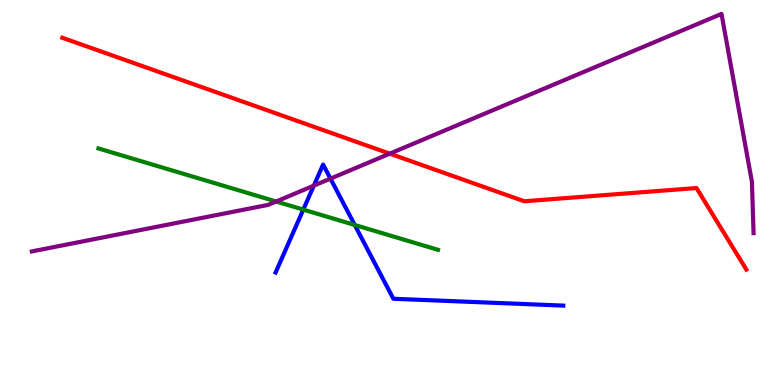[{'lines': ['blue', 'red'], 'intersections': []}, {'lines': ['green', 'red'], 'intersections': []}, {'lines': ['purple', 'red'], 'intersections': [{'x': 5.03, 'y': 6.01}]}, {'lines': ['blue', 'green'], 'intersections': [{'x': 3.91, 'y': 4.56}, {'x': 4.58, 'y': 4.16}]}, {'lines': ['blue', 'purple'], 'intersections': [{'x': 4.05, 'y': 5.18}, {'x': 4.26, 'y': 5.36}]}, {'lines': ['green', 'purple'], 'intersections': [{'x': 3.56, 'y': 4.77}]}]